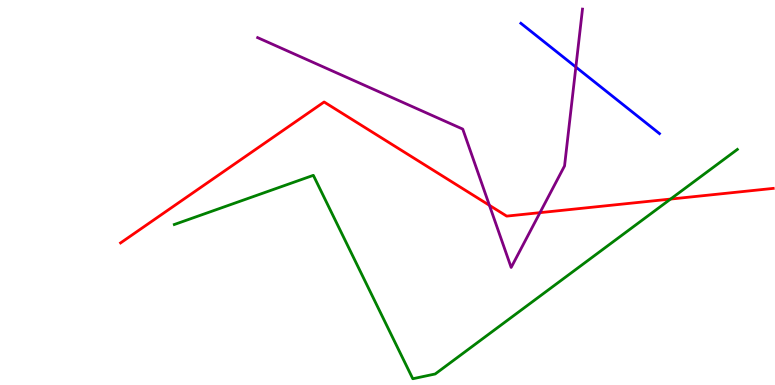[{'lines': ['blue', 'red'], 'intersections': []}, {'lines': ['green', 'red'], 'intersections': [{'x': 8.65, 'y': 4.83}]}, {'lines': ['purple', 'red'], 'intersections': [{'x': 6.32, 'y': 4.67}, {'x': 6.97, 'y': 4.48}]}, {'lines': ['blue', 'green'], 'intersections': []}, {'lines': ['blue', 'purple'], 'intersections': [{'x': 7.43, 'y': 8.26}]}, {'lines': ['green', 'purple'], 'intersections': []}]